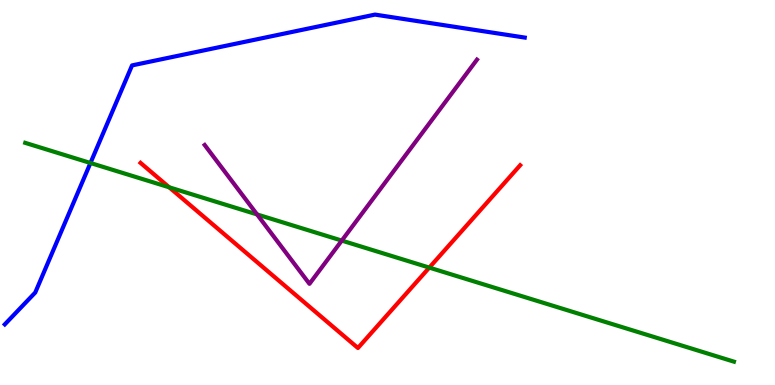[{'lines': ['blue', 'red'], 'intersections': []}, {'lines': ['green', 'red'], 'intersections': [{'x': 2.18, 'y': 5.13}, {'x': 5.54, 'y': 3.05}]}, {'lines': ['purple', 'red'], 'intersections': []}, {'lines': ['blue', 'green'], 'intersections': [{'x': 1.17, 'y': 5.77}]}, {'lines': ['blue', 'purple'], 'intersections': []}, {'lines': ['green', 'purple'], 'intersections': [{'x': 3.32, 'y': 4.43}, {'x': 4.41, 'y': 3.75}]}]